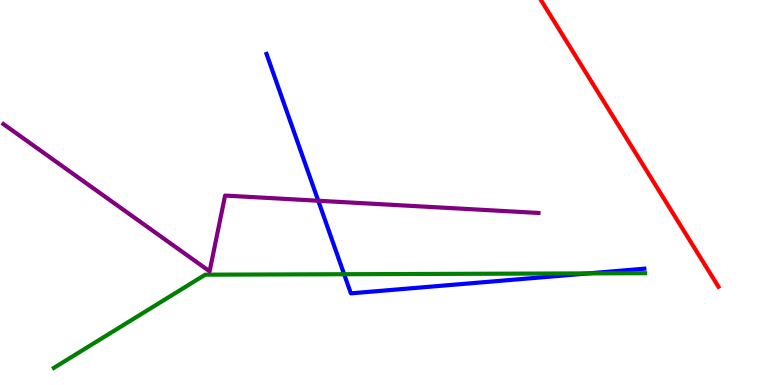[{'lines': ['blue', 'red'], 'intersections': []}, {'lines': ['green', 'red'], 'intersections': []}, {'lines': ['purple', 'red'], 'intersections': []}, {'lines': ['blue', 'green'], 'intersections': [{'x': 4.44, 'y': 2.88}, {'x': 7.59, 'y': 2.9}]}, {'lines': ['blue', 'purple'], 'intersections': [{'x': 4.11, 'y': 4.79}]}, {'lines': ['green', 'purple'], 'intersections': []}]